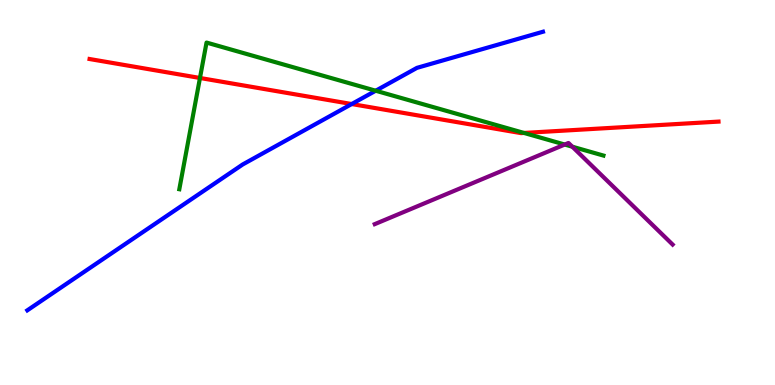[{'lines': ['blue', 'red'], 'intersections': [{'x': 4.54, 'y': 7.3}]}, {'lines': ['green', 'red'], 'intersections': [{'x': 2.58, 'y': 7.97}, {'x': 6.76, 'y': 6.55}]}, {'lines': ['purple', 'red'], 'intersections': []}, {'lines': ['blue', 'green'], 'intersections': [{'x': 4.85, 'y': 7.64}]}, {'lines': ['blue', 'purple'], 'intersections': []}, {'lines': ['green', 'purple'], 'intersections': [{'x': 7.29, 'y': 6.25}, {'x': 7.38, 'y': 6.19}]}]